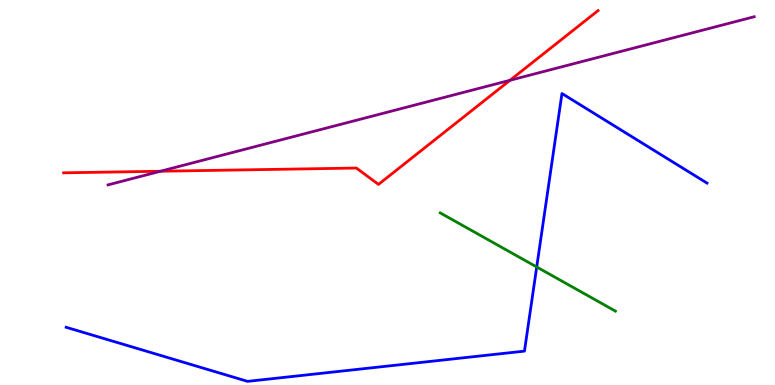[{'lines': ['blue', 'red'], 'intersections': []}, {'lines': ['green', 'red'], 'intersections': []}, {'lines': ['purple', 'red'], 'intersections': [{'x': 2.07, 'y': 5.55}, {'x': 6.58, 'y': 7.91}]}, {'lines': ['blue', 'green'], 'intersections': [{'x': 6.93, 'y': 3.07}]}, {'lines': ['blue', 'purple'], 'intersections': []}, {'lines': ['green', 'purple'], 'intersections': []}]